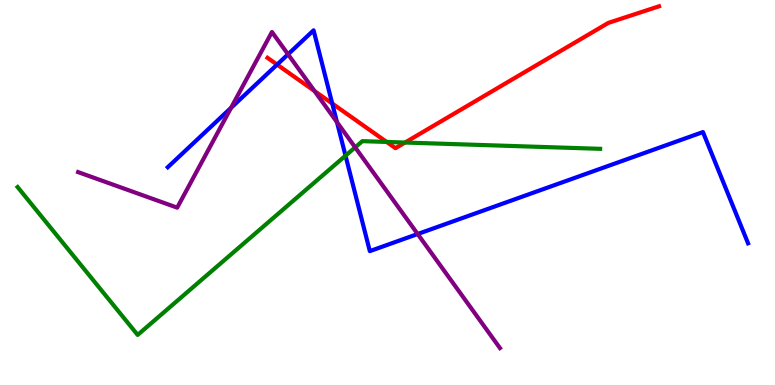[{'lines': ['blue', 'red'], 'intersections': [{'x': 3.58, 'y': 8.32}, {'x': 4.29, 'y': 7.31}]}, {'lines': ['green', 'red'], 'intersections': [{'x': 4.99, 'y': 6.31}, {'x': 5.23, 'y': 6.3}]}, {'lines': ['purple', 'red'], 'intersections': [{'x': 4.06, 'y': 7.64}]}, {'lines': ['blue', 'green'], 'intersections': [{'x': 4.46, 'y': 5.96}]}, {'lines': ['blue', 'purple'], 'intersections': [{'x': 2.98, 'y': 7.2}, {'x': 3.72, 'y': 8.59}, {'x': 4.35, 'y': 6.83}, {'x': 5.39, 'y': 3.92}]}, {'lines': ['green', 'purple'], 'intersections': [{'x': 4.58, 'y': 6.17}]}]